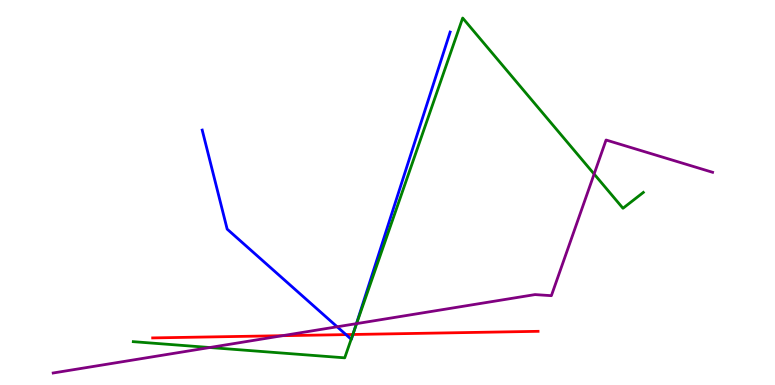[{'lines': ['blue', 'red'], 'intersections': [{'x': 4.46, 'y': 1.31}, {'x': 4.55, 'y': 1.31}]}, {'lines': ['green', 'red'], 'intersections': [{'x': 4.55, 'y': 1.31}]}, {'lines': ['purple', 'red'], 'intersections': [{'x': 3.64, 'y': 1.28}]}, {'lines': ['blue', 'green'], 'intersections': [{'x': 4.53, 'y': 1.19}, {'x': 4.57, 'y': 1.42}]}, {'lines': ['blue', 'purple'], 'intersections': [{'x': 4.35, 'y': 1.51}, {'x': 4.6, 'y': 1.59}]}, {'lines': ['green', 'purple'], 'intersections': [{'x': 2.71, 'y': 0.974}, {'x': 4.6, 'y': 1.59}, {'x': 7.67, 'y': 5.48}]}]